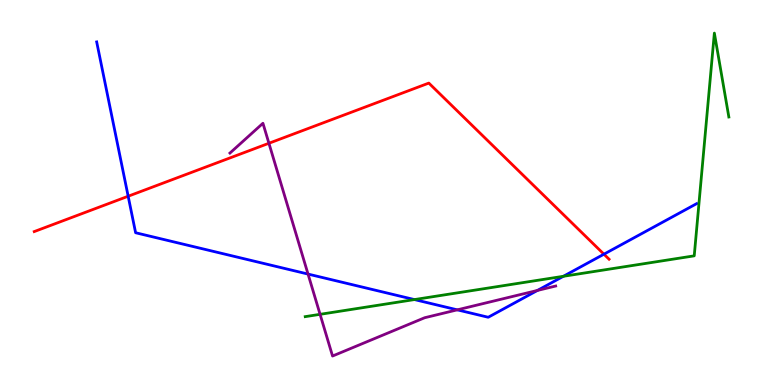[{'lines': ['blue', 'red'], 'intersections': [{'x': 1.65, 'y': 4.9}, {'x': 7.79, 'y': 3.4}]}, {'lines': ['green', 'red'], 'intersections': []}, {'lines': ['purple', 'red'], 'intersections': [{'x': 3.47, 'y': 6.28}]}, {'lines': ['blue', 'green'], 'intersections': [{'x': 5.35, 'y': 2.22}, {'x': 7.27, 'y': 2.82}]}, {'lines': ['blue', 'purple'], 'intersections': [{'x': 3.97, 'y': 2.88}, {'x': 5.9, 'y': 1.95}, {'x': 6.93, 'y': 2.46}]}, {'lines': ['green', 'purple'], 'intersections': [{'x': 4.13, 'y': 1.84}]}]